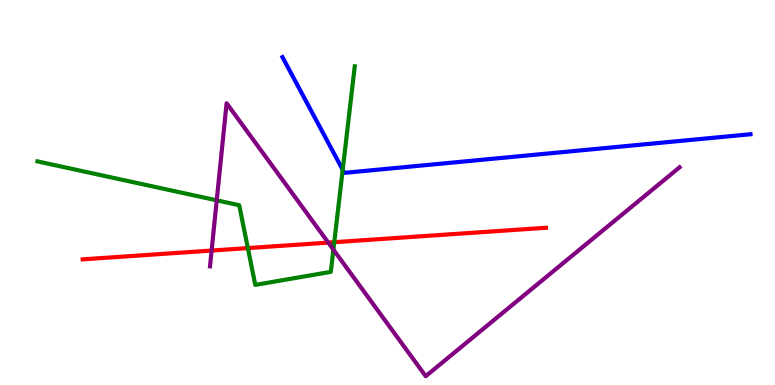[{'lines': ['blue', 'red'], 'intersections': []}, {'lines': ['green', 'red'], 'intersections': [{'x': 3.2, 'y': 3.56}, {'x': 4.31, 'y': 3.71}]}, {'lines': ['purple', 'red'], 'intersections': [{'x': 2.73, 'y': 3.49}, {'x': 4.24, 'y': 3.7}]}, {'lines': ['blue', 'green'], 'intersections': [{'x': 4.42, 'y': 5.59}]}, {'lines': ['blue', 'purple'], 'intersections': []}, {'lines': ['green', 'purple'], 'intersections': [{'x': 2.8, 'y': 4.8}, {'x': 4.3, 'y': 3.52}]}]